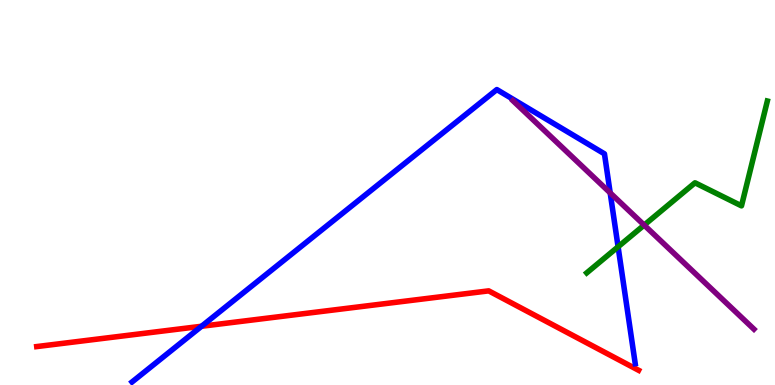[{'lines': ['blue', 'red'], 'intersections': [{'x': 2.6, 'y': 1.53}]}, {'lines': ['green', 'red'], 'intersections': []}, {'lines': ['purple', 'red'], 'intersections': []}, {'lines': ['blue', 'green'], 'intersections': [{'x': 7.98, 'y': 3.59}]}, {'lines': ['blue', 'purple'], 'intersections': [{'x': 7.87, 'y': 4.99}]}, {'lines': ['green', 'purple'], 'intersections': [{'x': 8.31, 'y': 4.15}]}]